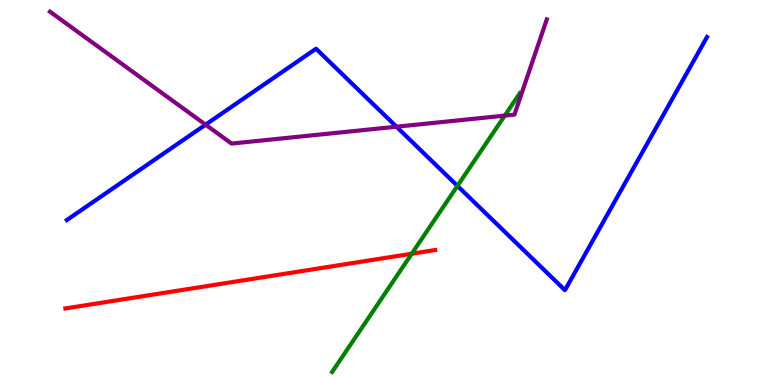[{'lines': ['blue', 'red'], 'intersections': []}, {'lines': ['green', 'red'], 'intersections': [{'x': 5.31, 'y': 3.41}]}, {'lines': ['purple', 'red'], 'intersections': []}, {'lines': ['blue', 'green'], 'intersections': [{'x': 5.9, 'y': 5.17}]}, {'lines': ['blue', 'purple'], 'intersections': [{'x': 2.65, 'y': 6.76}, {'x': 5.12, 'y': 6.71}]}, {'lines': ['green', 'purple'], 'intersections': [{'x': 6.51, 'y': 7.0}]}]